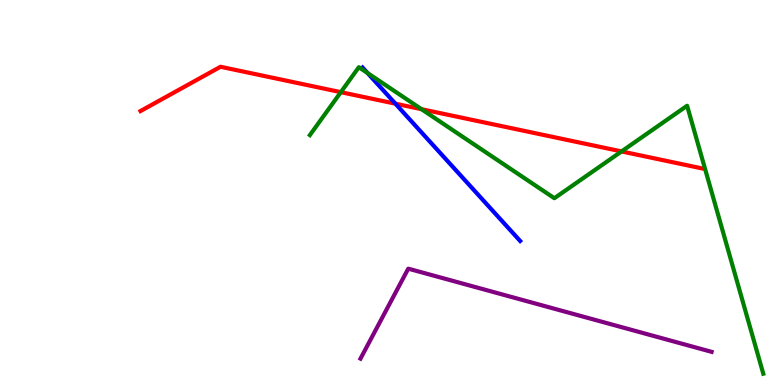[{'lines': ['blue', 'red'], 'intersections': [{'x': 5.1, 'y': 7.31}]}, {'lines': ['green', 'red'], 'intersections': [{'x': 4.4, 'y': 7.61}, {'x': 5.44, 'y': 7.16}, {'x': 8.02, 'y': 6.07}]}, {'lines': ['purple', 'red'], 'intersections': []}, {'lines': ['blue', 'green'], 'intersections': [{'x': 4.74, 'y': 8.1}]}, {'lines': ['blue', 'purple'], 'intersections': []}, {'lines': ['green', 'purple'], 'intersections': []}]